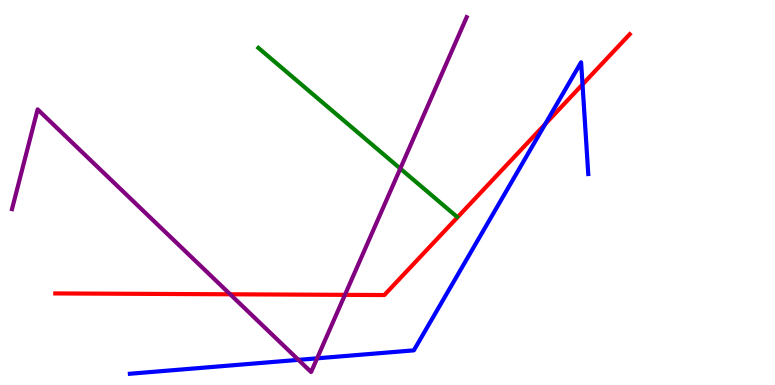[{'lines': ['blue', 'red'], 'intersections': [{'x': 7.04, 'y': 6.78}, {'x': 7.52, 'y': 7.81}]}, {'lines': ['green', 'red'], 'intersections': []}, {'lines': ['purple', 'red'], 'intersections': [{'x': 2.97, 'y': 2.36}, {'x': 4.45, 'y': 2.34}]}, {'lines': ['blue', 'green'], 'intersections': []}, {'lines': ['blue', 'purple'], 'intersections': [{'x': 3.85, 'y': 0.653}, {'x': 4.09, 'y': 0.693}]}, {'lines': ['green', 'purple'], 'intersections': [{'x': 5.17, 'y': 5.62}]}]